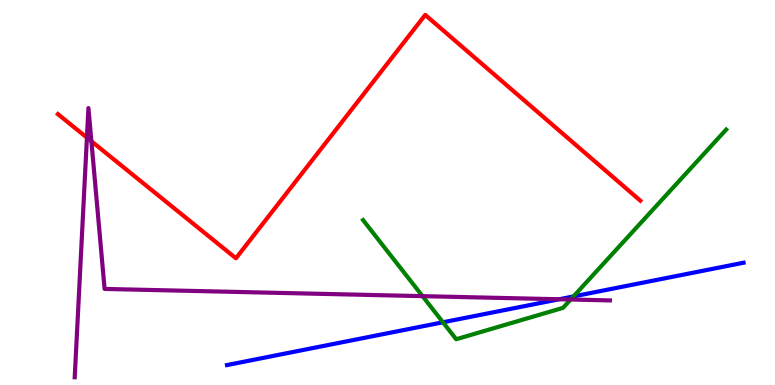[{'lines': ['blue', 'red'], 'intersections': []}, {'lines': ['green', 'red'], 'intersections': []}, {'lines': ['purple', 'red'], 'intersections': [{'x': 1.12, 'y': 6.43}, {'x': 1.18, 'y': 6.33}]}, {'lines': ['blue', 'green'], 'intersections': [{'x': 5.72, 'y': 1.63}, {'x': 7.4, 'y': 2.3}]}, {'lines': ['blue', 'purple'], 'intersections': [{'x': 7.21, 'y': 2.23}]}, {'lines': ['green', 'purple'], 'intersections': [{'x': 5.45, 'y': 2.31}, {'x': 7.36, 'y': 2.22}]}]